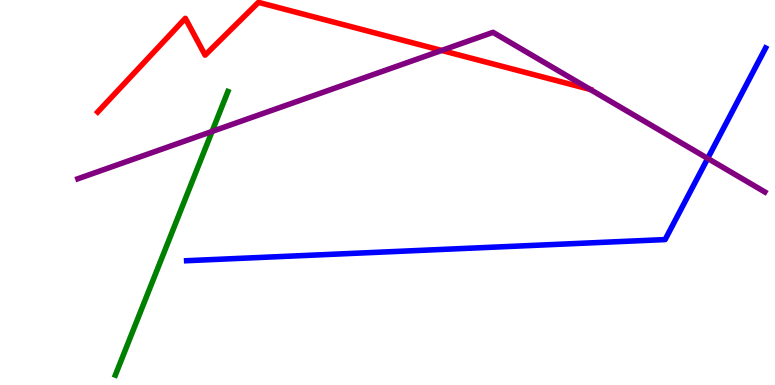[{'lines': ['blue', 'red'], 'intersections': []}, {'lines': ['green', 'red'], 'intersections': []}, {'lines': ['purple', 'red'], 'intersections': [{'x': 5.7, 'y': 8.69}]}, {'lines': ['blue', 'green'], 'intersections': []}, {'lines': ['blue', 'purple'], 'intersections': [{'x': 9.13, 'y': 5.89}]}, {'lines': ['green', 'purple'], 'intersections': [{'x': 2.74, 'y': 6.59}]}]